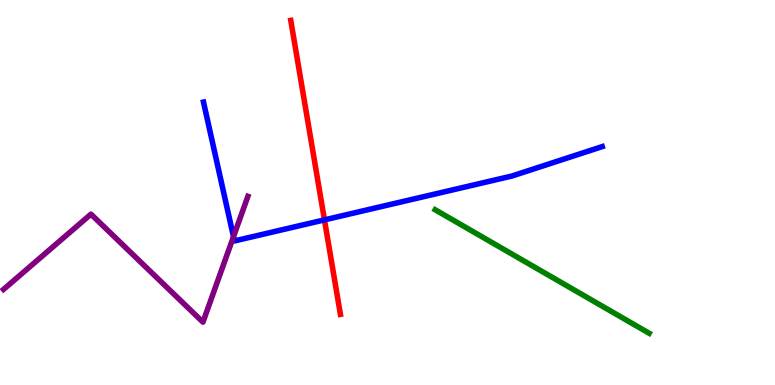[{'lines': ['blue', 'red'], 'intersections': [{'x': 4.19, 'y': 4.29}]}, {'lines': ['green', 'red'], 'intersections': []}, {'lines': ['purple', 'red'], 'intersections': []}, {'lines': ['blue', 'green'], 'intersections': []}, {'lines': ['blue', 'purple'], 'intersections': [{'x': 3.01, 'y': 3.85}]}, {'lines': ['green', 'purple'], 'intersections': []}]